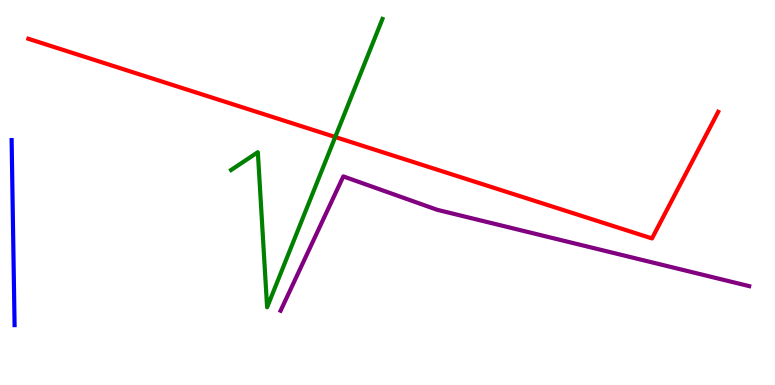[{'lines': ['blue', 'red'], 'intersections': []}, {'lines': ['green', 'red'], 'intersections': [{'x': 4.33, 'y': 6.44}]}, {'lines': ['purple', 'red'], 'intersections': []}, {'lines': ['blue', 'green'], 'intersections': []}, {'lines': ['blue', 'purple'], 'intersections': []}, {'lines': ['green', 'purple'], 'intersections': []}]